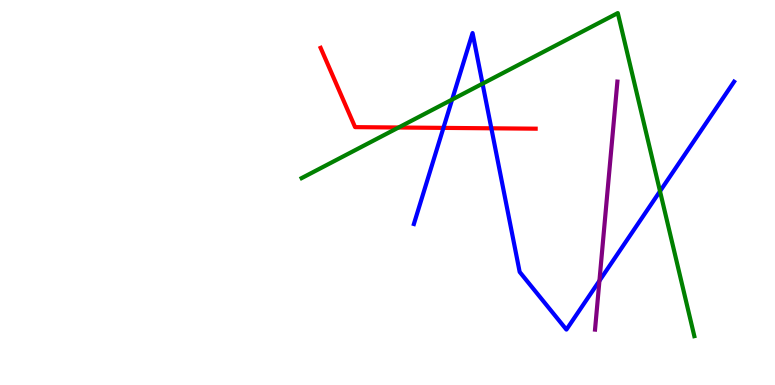[{'lines': ['blue', 'red'], 'intersections': [{'x': 5.72, 'y': 6.68}, {'x': 6.34, 'y': 6.67}]}, {'lines': ['green', 'red'], 'intersections': [{'x': 5.14, 'y': 6.69}]}, {'lines': ['purple', 'red'], 'intersections': []}, {'lines': ['blue', 'green'], 'intersections': [{'x': 5.83, 'y': 7.41}, {'x': 6.23, 'y': 7.83}, {'x': 8.52, 'y': 5.03}]}, {'lines': ['blue', 'purple'], 'intersections': [{'x': 7.73, 'y': 2.71}]}, {'lines': ['green', 'purple'], 'intersections': []}]